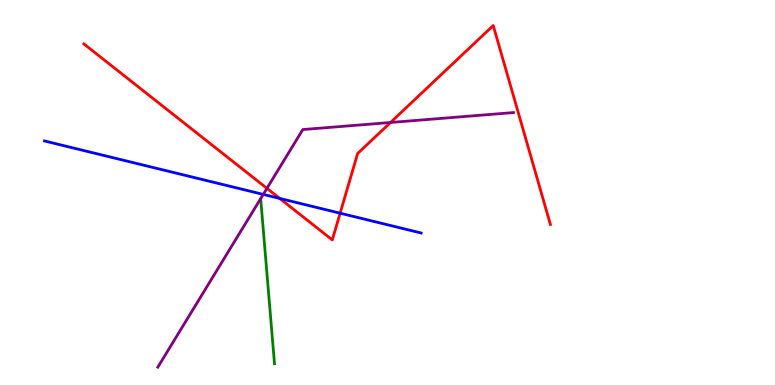[{'lines': ['blue', 'red'], 'intersections': [{'x': 3.61, 'y': 4.85}, {'x': 4.39, 'y': 4.46}]}, {'lines': ['green', 'red'], 'intersections': []}, {'lines': ['purple', 'red'], 'intersections': [{'x': 3.44, 'y': 5.11}, {'x': 5.04, 'y': 6.82}]}, {'lines': ['blue', 'green'], 'intersections': []}, {'lines': ['blue', 'purple'], 'intersections': [{'x': 3.4, 'y': 4.95}]}, {'lines': ['green', 'purple'], 'intersections': []}]